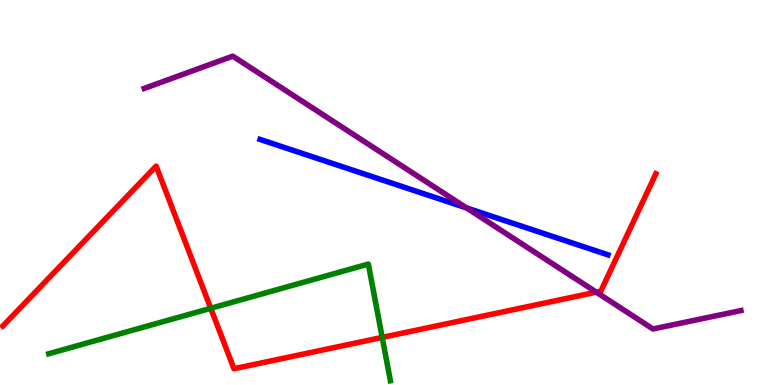[{'lines': ['blue', 'red'], 'intersections': []}, {'lines': ['green', 'red'], 'intersections': [{'x': 2.72, 'y': 1.99}, {'x': 4.93, 'y': 1.24}]}, {'lines': ['purple', 'red'], 'intersections': [{'x': 7.69, 'y': 2.41}]}, {'lines': ['blue', 'green'], 'intersections': []}, {'lines': ['blue', 'purple'], 'intersections': [{'x': 6.02, 'y': 4.6}]}, {'lines': ['green', 'purple'], 'intersections': []}]